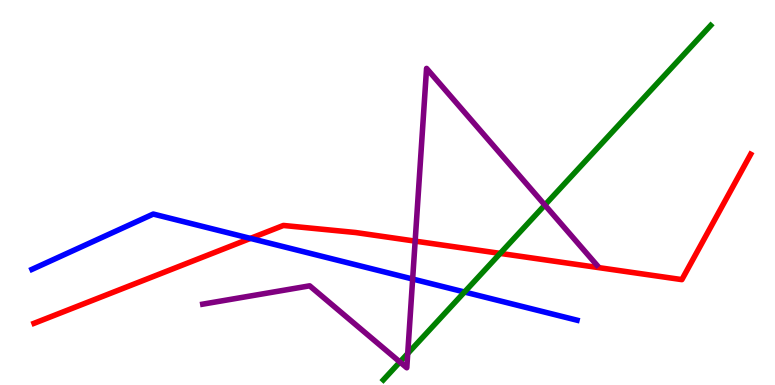[{'lines': ['blue', 'red'], 'intersections': [{'x': 3.23, 'y': 3.81}]}, {'lines': ['green', 'red'], 'intersections': [{'x': 6.45, 'y': 3.42}]}, {'lines': ['purple', 'red'], 'intersections': [{'x': 5.36, 'y': 3.74}]}, {'lines': ['blue', 'green'], 'intersections': [{'x': 5.99, 'y': 2.42}]}, {'lines': ['blue', 'purple'], 'intersections': [{'x': 5.32, 'y': 2.75}]}, {'lines': ['green', 'purple'], 'intersections': [{'x': 5.16, 'y': 0.598}, {'x': 5.26, 'y': 0.817}, {'x': 7.03, 'y': 4.67}]}]